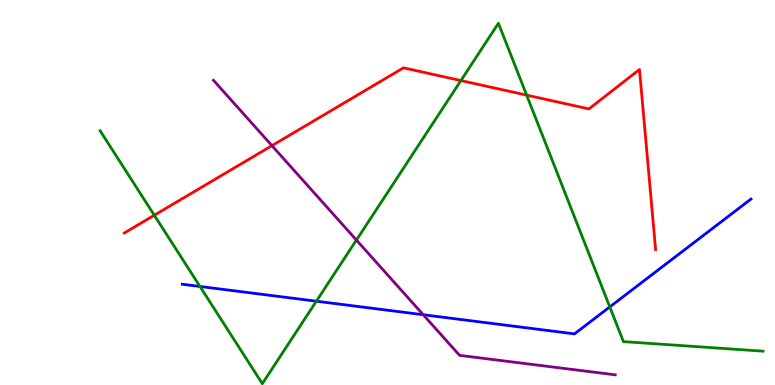[{'lines': ['blue', 'red'], 'intersections': []}, {'lines': ['green', 'red'], 'intersections': [{'x': 1.99, 'y': 4.41}, {'x': 5.95, 'y': 7.91}, {'x': 6.8, 'y': 7.53}]}, {'lines': ['purple', 'red'], 'intersections': [{'x': 3.51, 'y': 6.22}]}, {'lines': ['blue', 'green'], 'intersections': [{'x': 2.58, 'y': 2.56}, {'x': 4.08, 'y': 2.18}, {'x': 7.87, 'y': 2.03}]}, {'lines': ['blue', 'purple'], 'intersections': [{'x': 5.46, 'y': 1.82}]}, {'lines': ['green', 'purple'], 'intersections': [{'x': 4.6, 'y': 3.76}]}]